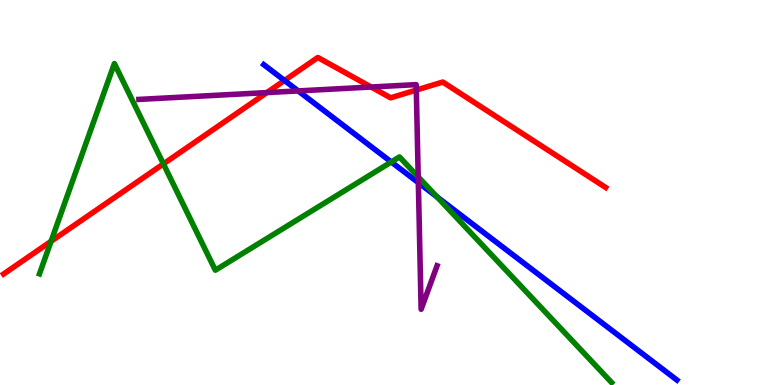[{'lines': ['blue', 'red'], 'intersections': [{'x': 3.67, 'y': 7.91}]}, {'lines': ['green', 'red'], 'intersections': [{'x': 0.659, 'y': 3.73}, {'x': 2.11, 'y': 5.74}]}, {'lines': ['purple', 'red'], 'intersections': [{'x': 3.44, 'y': 7.6}, {'x': 4.79, 'y': 7.74}, {'x': 5.37, 'y': 7.66}]}, {'lines': ['blue', 'green'], 'intersections': [{'x': 5.05, 'y': 5.79}, {'x': 5.64, 'y': 4.89}]}, {'lines': ['blue', 'purple'], 'intersections': [{'x': 3.85, 'y': 7.64}, {'x': 5.4, 'y': 5.26}]}, {'lines': ['green', 'purple'], 'intersections': [{'x': 5.4, 'y': 5.41}]}]